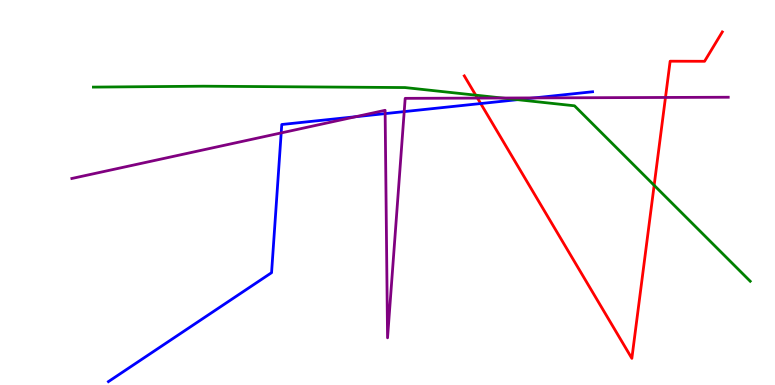[{'lines': ['blue', 'red'], 'intersections': [{'x': 6.2, 'y': 7.31}]}, {'lines': ['green', 'red'], 'intersections': [{'x': 6.14, 'y': 7.53}, {'x': 8.44, 'y': 5.19}]}, {'lines': ['purple', 'red'], 'intersections': [{'x': 6.16, 'y': 7.45}, {'x': 8.59, 'y': 7.47}]}, {'lines': ['blue', 'green'], 'intersections': [{'x': 6.68, 'y': 7.41}]}, {'lines': ['blue', 'purple'], 'intersections': [{'x': 3.63, 'y': 6.55}, {'x': 4.59, 'y': 6.97}, {'x': 4.97, 'y': 7.05}, {'x': 5.22, 'y': 7.1}, {'x': 6.89, 'y': 7.46}]}, {'lines': ['green', 'purple'], 'intersections': [{'x': 6.48, 'y': 7.45}]}]